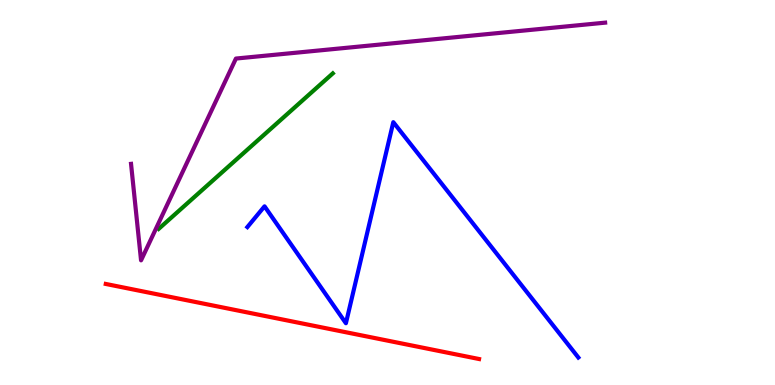[{'lines': ['blue', 'red'], 'intersections': []}, {'lines': ['green', 'red'], 'intersections': []}, {'lines': ['purple', 'red'], 'intersections': []}, {'lines': ['blue', 'green'], 'intersections': []}, {'lines': ['blue', 'purple'], 'intersections': []}, {'lines': ['green', 'purple'], 'intersections': []}]